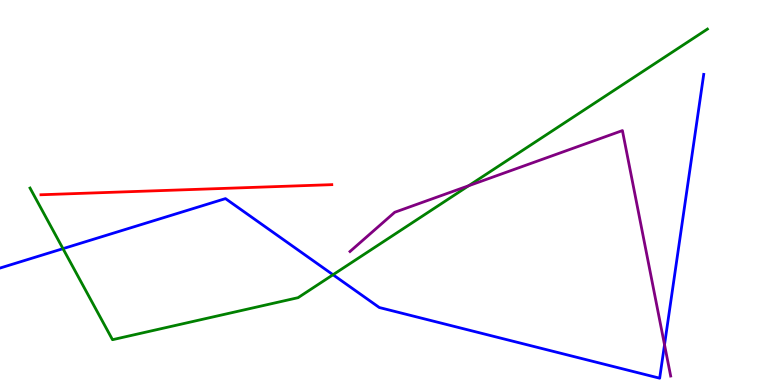[{'lines': ['blue', 'red'], 'intersections': []}, {'lines': ['green', 'red'], 'intersections': []}, {'lines': ['purple', 'red'], 'intersections': []}, {'lines': ['blue', 'green'], 'intersections': [{'x': 0.813, 'y': 3.54}, {'x': 4.3, 'y': 2.86}]}, {'lines': ['blue', 'purple'], 'intersections': [{'x': 8.57, 'y': 1.05}]}, {'lines': ['green', 'purple'], 'intersections': [{'x': 6.05, 'y': 5.18}]}]